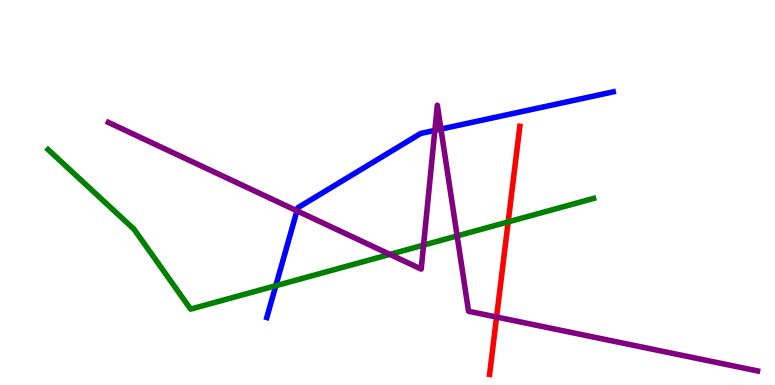[{'lines': ['blue', 'red'], 'intersections': []}, {'lines': ['green', 'red'], 'intersections': [{'x': 6.56, 'y': 4.24}]}, {'lines': ['purple', 'red'], 'intersections': [{'x': 6.41, 'y': 1.77}]}, {'lines': ['blue', 'green'], 'intersections': [{'x': 3.56, 'y': 2.58}]}, {'lines': ['blue', 'purple'], 'intersections': [{'x': 3.83, 'y': 4.52}, {'x': 5.61, 'y': 6.61}, {'x': 5.69, 'y': 6.65}]}, {'lines': ['green', 'purple'], 'intersections': [{'x': 5.03, 'y': 3.39}, {'x': 5.47, 'y': 3.63}, {'x': 5.9, 'y': 3.87}]}]